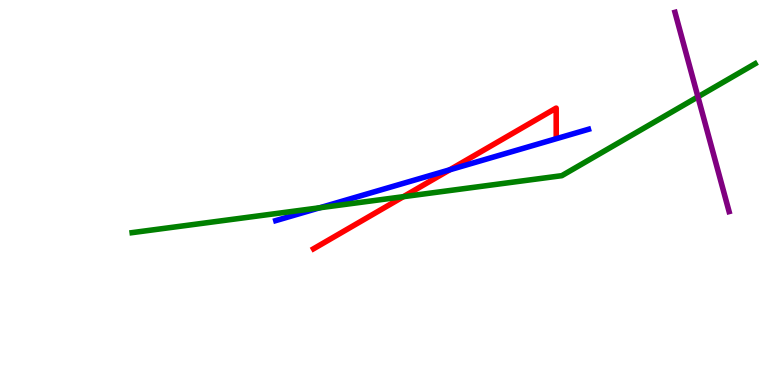[{'lines': ['blue', 'red'], 'intersections': [{'x': 5.8, 'y': 5.59}]}, {'lines': ['green', 'red'], 'intersections': [{'x': 5.21, 'y': 4.89}]}, {'lines': ['purple', 'red'], 'intersections': []}, {'lines': ['blue', 'green'], 'intersections': [{'x': 4.13, 'y': 4.6}]}, {'lines': ['blue', 'purple'], 'intersections': []}, {'lines': ['green', 'purple'], 'intersections': [{'x': 9.01, 'y': 7.48}]}]